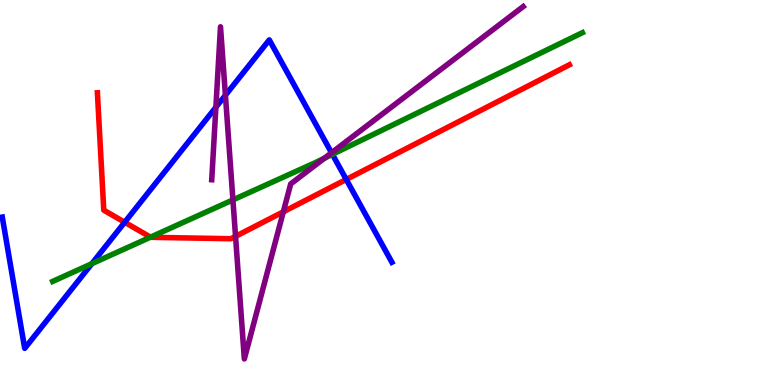[{'lines': ['blue', 'red'], 'intersections': [{'x': 1.61, 'y': 4.23}, {'x': 4.47, 'y': 5.34}]}, {'lines': ['green', 'red'], 'intersections': [{'x': 1.94, 'y': 3.84}]}, {'lines': ['purple', 'red'], 'intersections': [{'x': 3.04, 'y': 3.86}, {'x': 3.66, 'y': 4.5}]}, {'lines': ['blue', 'green'], 'intersections': [{'x': 1.18, 'y': 3.15}, {'x': 4.29, 'y': 5.99}]}, {'lines': ['blue', 'purple'], 'intersections': [{'x': 2.79, 'y': 7.21}, {'x': 2.91, 'y': 7.53}, {'x': 4.28, 'y': 6.03}]}, {'lines': ['green', 'purple'], 'intersections': [{'x': 3.01, 'y': 4.81}, {'x': 4.19, 'y': 5.89}]}]